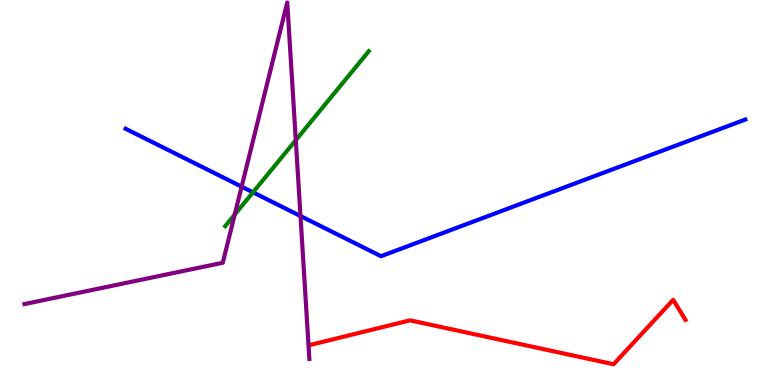[{'lines': ['blue', 'red'], 'intersections': []}, {'lines': ['green', 'red'], 'intersections': []}, {'lines': ['purple', 'red'], 'intersections': []}, {'lines': ['blue', 'green'], 'intersections': [{'x': 3.26, 'y': 5.0}]}, {'lines': ['blue', 'purple'], 'intersections': [{'x': 3.12, 'y': 5.15}, {'x': 3.88, 'y': 4.39}]}, {'lines': ['green', 'purple'], 'intersections': [{'x': 3.03, 'y': 4.43}, {'x': 3.82, 'y': 6.36}]}]